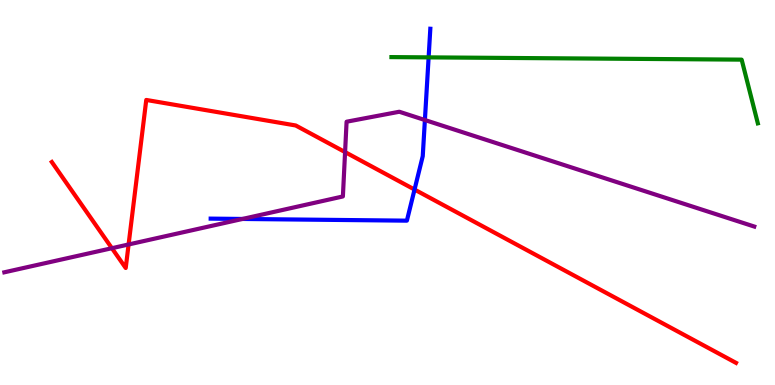[{'lines': ['blue', 'red'], 'intersections': [{'x': 5.35, 'y': 5.08}]}, {'lines': ['green', 'red'], 'intersections': []}, {'lines': ['purple', 'red'], 'intersections': [{'x': 1.44, 'y': 3.55}, {'x': 1.66, 'y': 3.65}, {'x': 4.45, 'y': 6.05}]}, {'lines': ['blue', 'green'], 'intersections': [{'x': 5.53, 'y': 8.51}]}, {'lines': ['blue', 'purple'], 'intersections': [{'x': 3.13, 'y': 4.31}, {'x': 5.48, 'y': 6.88}]}, {'lines': ['green', 'purple'], 'intersections': []}]